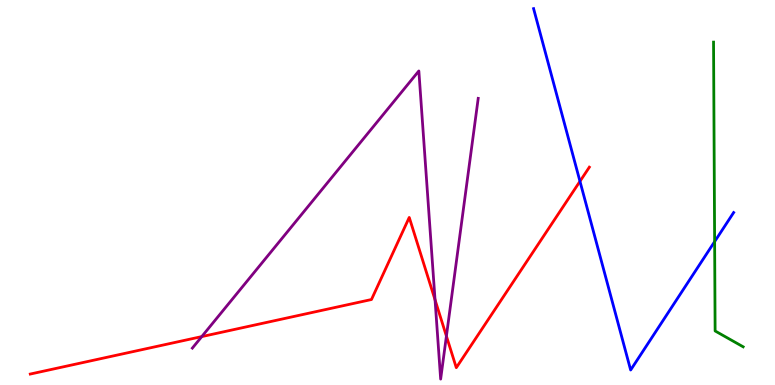[{'lines': ['blue', 'red'], 'intersections': [{'x': 7.48, 'y': 5.29}]}, {'lines': ['green', 'red'], 'intersections': []}, {'lines': ['purple', 'red'], 'intersections': [{'x': 2.6, 'y': 1.26}, {'x': 5.61, 'y': 2.21}, {'x': 5.76, 'y': 1.27}]}, {'lines': ['blue', 'green'], 'intersections': [{'x': 9.22, 'y': 3.72}]}, {'lines': ['blue', 'purple'], 'intersections': []}, {'lines': ['green', 'purple'], 'intersections': []}]